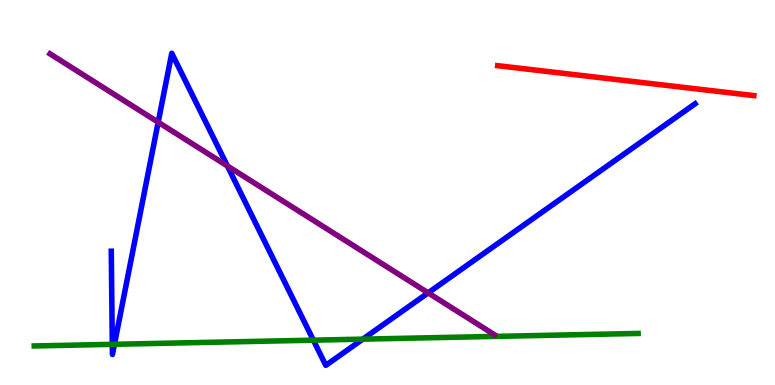[{'lines': ['blue', 'red'], 'intersections': []}, {'lines': ['green', 'red'], 'intersections': []}, {'lines': ['purple', 'red'], 'intersections': []}, {'lines': ['blue', 'green'], 'intersections': [{'x': 1.45, 'y': 1.06}, {'x': 1.48, 'y': 1.06}, {'x': 4.04, 'y': 1.16}, {'x': 4.68, 'y': 1.19}]}, {'lines': ['blue', 'purple'], 'intersections': [{'x': 2.04, 'y': 6.83}, {'x': 2.93, 'y': 5.69}, {'x': 5.52, 'y': 2.39}]}, {'lines': ['green', 'purple'], 'intersections': []}]